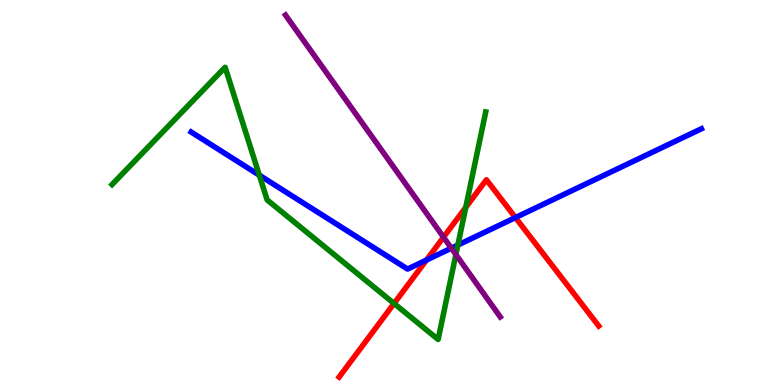[{'lines': ['blue', 'red'], 'intersections': [{'x': 5.5, 'y': 3.25}, {'x': 6.65, 'y': 4.35}]}, {'lines': ['green', 'red'], 'intersections': [{'x': 5.08, 'y': 2.12}, {'x': 6.01, 'y': 4.61}]}, {'lines': ['purple', 'red'], 'intersections': [{'x': 5.72, 'y': 3.84}]}, {'lines': ['blue', 'green'], 'intersections': [{'x': 3.35, 'y': 5.45}, {'x': 5.91, 'y': 3.64}]}, {'lines': ['blue', 'purple'], 'intersections': [{'x': 5.82, 'y': 3.55}]}, {'lines': ['green', 'purple'], 'intersections': [{'x': 5.88, 'y': 3.39}]}]